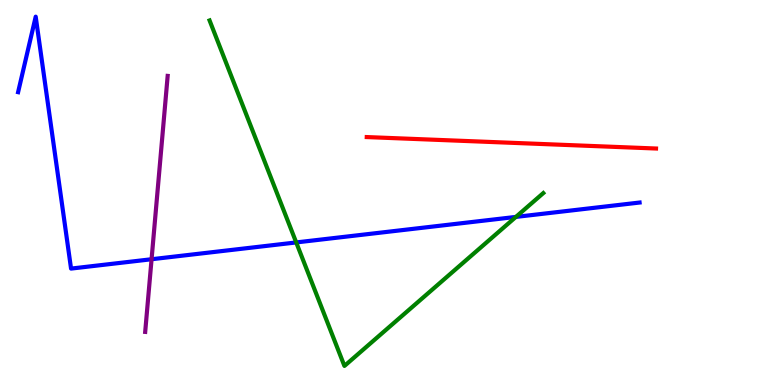[{'lines': ['blue', 'red'], 'intersections': []}, {'lines': ['green', 'red'], 'intersections': []}, {'lines': ['purple', 'red'], 'intersections': []}, {'lines': ['blue', 'green'], 'intersections': [{'x': 3.82, 'y': 3.7}, {'x': 6.66, 'y': 4.37}]}, {'lines': ['blue', 'purple'], 'intersections': [{'x': 1.96, 'y': 3.27}]}, {'lines': ['green', 'purple'], 'intersections': []}]